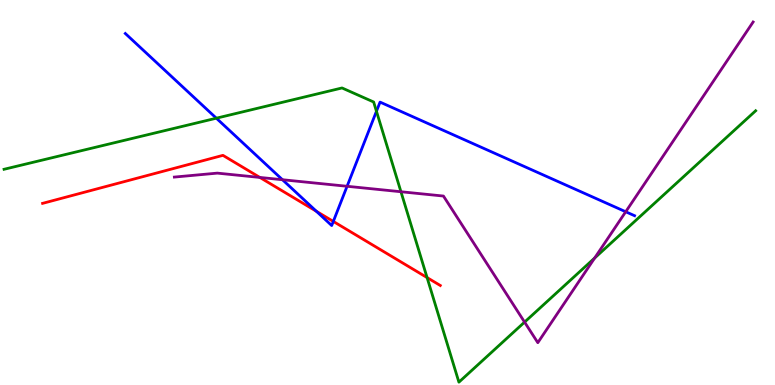[{'lines': ['blue', 'red'], 'intersections': [{'x': 4.08, 'y': 4.51}, {'x': 4.3, 'y': 4.25}]}, {'lines': ['green', 'red'], 'intersections': [{'x': 5.51, 'y': 2.79}]}, {'lines': ['purple', 'red'], 'intersections': [{'x': 3.35, 'y': 5.39}]}, {'lines': ['blue', 'green'], 'intersections': [{'x': 2.79, 'y': 6.93}, {'x': 4.86, 'y': 7.11}]}, {'lines': ['blue', 'purple'], 'intersections': [{'x': 3.64, 'y': 5.33}, {'x': 4.48, 'y': 5.16}, {'x': 8.07, 'y': 4.5}]}, {'lines': ['green', 'purple'], 'intersections': [{'x': 5.17, 'y': 5.02}, {'x': 6.77, 'y': 1.63}, {'x': 7.67, 'y': 3.3}]}]